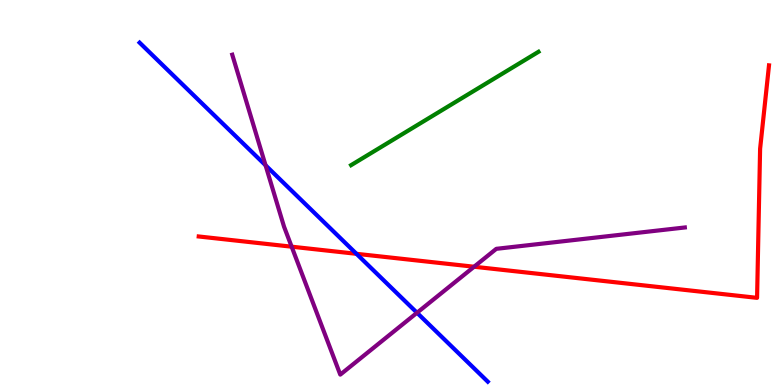[{'lines': ['blue', 'red'], 'intersections': [{'x': 4.6, 'y': 3.41}]}, {'lines': ['green', 'red'], 'intersections': []}, {'lines': ['purple', 'red'], 'intersections': [{'x': 3.76, 'y': 3.59}, {'x': 6.12, 'y': 3.07}]}, {'lines': ['blue', 'green'], 'intersections': []}, {'lines': ['blue', 'purple'], 'intersections': [{'x': 3.43, 'y': 5.71}, {'x': 5.38, 'y': 1.88}]}, {'lines': ['green', 'purple'], 'intersections': []}]